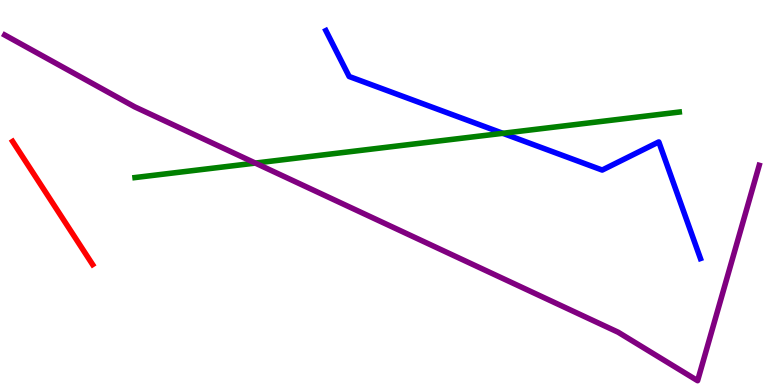[{'lines': ['blue', 'red'], 'intersections': []}, {'lines': ['green', 'red'], 'intersections': []}, {'lines': ['purple', 'red'], 'intersections': []}, {'lines': ['blue', 'green'], 'intersections': [{'x': 6.49, 'y': 6.54}]}, {'lines': ['blue', 'purple'], 'intersections': []}, {'lines': ['green', 'purple'], 'intersections': [{'x': 3.29, 'y': 5.76}]}]